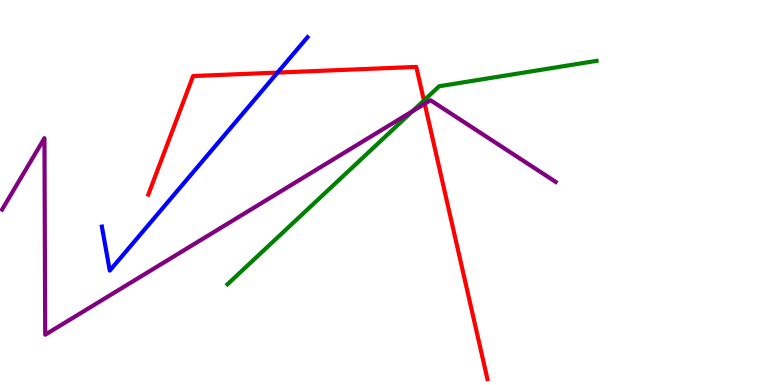[{'lines': ['blue', 'red'], 'intersections': [{'x': 3.58, 'y': 8.11}]}, {'lines': ['green', 'red'], 'intersections': [{'x': 5.47, 'y': 7.39}]}, {'lines': ['purple', 'red'], 'intersections': [{'x': 5.48, 'y': 7.3}]}, {'lines': ['blue', 'green'], 'intersections': []}, {'lines': ['blue', 'purple'], 'intersections': []}, {'lines': ['green', 'purple'], 'intersections': [{'x': 5.32, 'y': 7.11}]}]